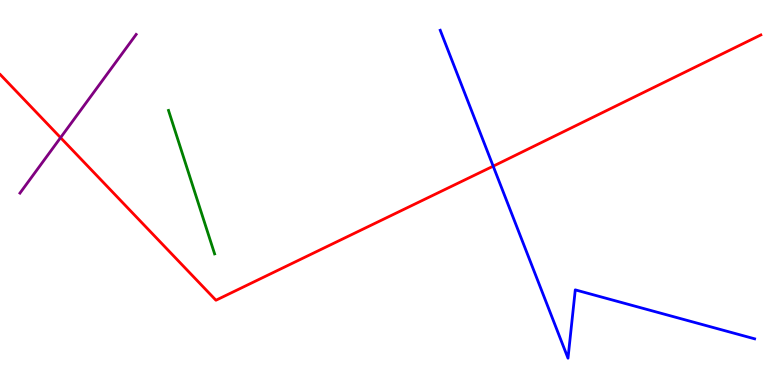[{'lines': ['blue', 'red'], 'intersections': [{'x': 6.36, 'y': 5.68}]}, {'lines': ['green', 'red'], 'intersections': []}, {'lines': ['purple', 'red'], 'intersections': [{'x': 0.782, 'y': 6.42}]}, {'lines': ['blue', 'green'], 'intersections': []}, {'lines': ['blue', 'purple'], 'intersections': []}, {'lines': ['green', 'purple'], 'intersections': []}]